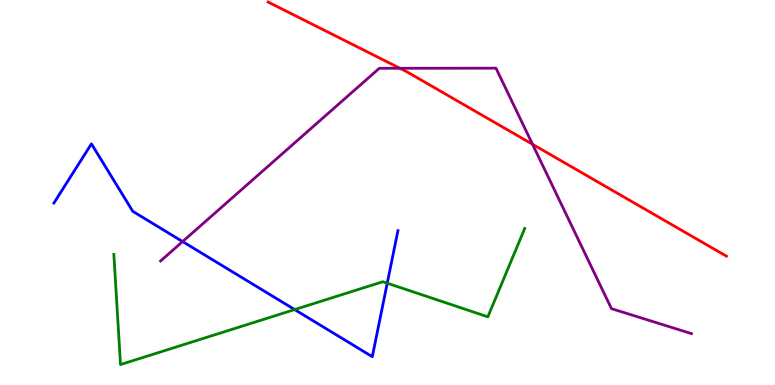[{'lines': ['blue', 'red'], 'intersections': []}, {'lines': ['green', 'red'], 'intersections': []}, {'lines': ['purple', 'red'], 'intersections': [{'x': 5.16, 'y': 8.23}, {'x': 6.87, 'y': 6.25}]}, {'lines': ['blue', 'green'], 'intersections': [{'x': 3.8, 'y': 1.96}, {'x': 5.0, 'y': 2.64}]}, {'lines': ['blue', 'purple'], 'intersections': [{'x': 2.36, 'y': 3.73}]}, {'lines': ['green', 'purple'], 'intersections': []}]